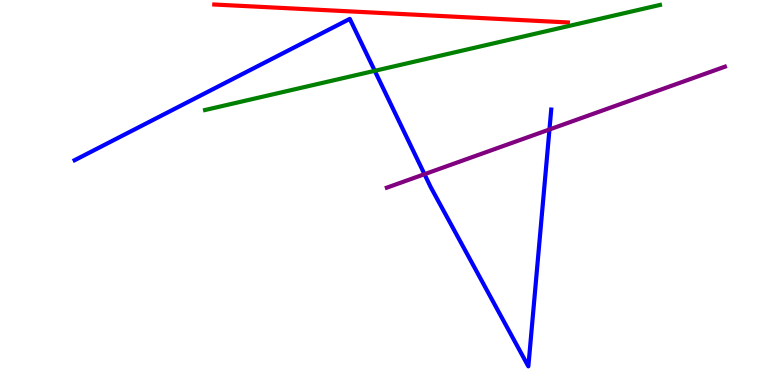[{'lines': ['blue', 'red'], 'intersections': []}, {'lines': ['green', 'red'], 'intersections': []}, {'lines': ['purple', 'red'], 'intersections': []}, {'lines': ['blue', 'green'], 'intersections': [{'x': 4.84, 'y': 8.16}]}, {'lines': ['blue', 'purple'], 'intersections': [{'x': 5.48, 'y': 5.48}, {'x': 7.09, 'y': 6.64}]}, {'lines': ['green', 'purple'], 'intersections': []}]